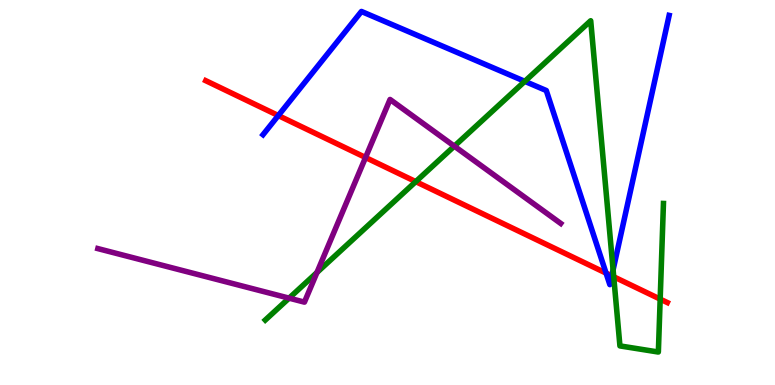[{'lines': ['blue', 'red'], 'intersections': [{'x': 3.59, 'y': 7.0}, {'x': 7.82, 'y': 2.91}, {'x': 7.89, 'y': 2.83}]}, {'lines': ['green', 'red'], 'intersections': [{'x': 5.36, 'y': 5.28}, {'x': 7.92, 'y': 2.81}, {'x': 8.52, 'y': 2.23}]}, {'lines': ['purple', 'red'], 'intersections': [{'x': 4.72, 'y': 5.91}]}, {'lines': ['blue', 'green'], 'intersections': [{'x': 6.77, 'y': 7.89}, {'x': 7.91, 'y': 2.99}]}, {'lines': ['blue', 'purple'], 'intersections': []}, {'lines': ['green', 'purple'], 'intersections': [{'x': 3.73, 'y': 2.26}, {'x': 4.09, 'y': 2.92}, {'x': 5.86, 'y': 6.2}]}]